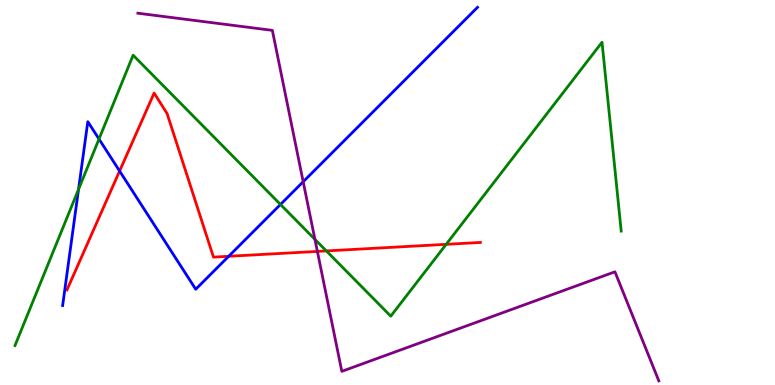[{'lines': ['blue', 'red'], 'intersections': [{'x': 1.54, 'y': 5.56}, {'x': 2.95, 'y': 3.34}]}, {'lines': ['green', 'red'], 'intersections': [{'x': 4.21, 'y': 3.48}, {'x': 5.76, 'y': 3.65}]}, {'lines': ['purple', 'red'], 'intersections': [{'x': 4.1, 'y': 3.47}]}, {'lines': ['blue', 'green'], 'intersections': [{'x': 1.01, 'y': 5.08}, {'x': 1.28, 'y': 6.39}, {'x': 3.62, 'y': 4.69}]}, {'lines': ['blue', 'purple'], 'intersections': [{'x': 3.91, 'y': 5.28}]}, {'lines': ['green', 'purple'], 'intersections': [{'x': 4.06, 'y': 3.78}]}]